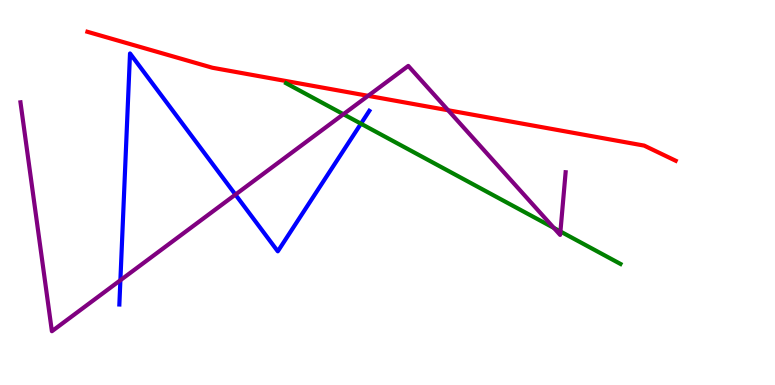[{'lines': ['blue', 'red'], 'intersections': []}, {'lines': ['green', 'red'], 'intersections': []}, {'lines': ['purple', 'red'], 'intersections': [{'x': 4.75, 'y': 7.51}, {'x': 5.78, 'y': 7.14}]}, {'lines': ['blue', 'green'], 'intersections': [{'x': 4.66, 'y': 6.79}]}, {'lines': ['blue', 'purple'], 'intersections': [{'x': 1.55, 'y': 2.72}, {'x': 3.04, 'y': 4.95}]}, {'lines': ['green', 'purple'], 'intersections': [{'x': 4.43, 'y': 7.03}, {'x': 7.15, 'y': 4.08}, {'x': 7.23, 'y': 3.99}]}]